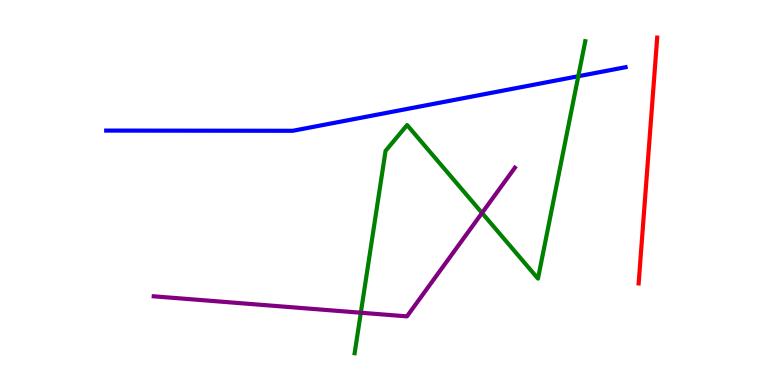[{'lines': ['blue', 'red'], 'intersections': []}, {'lines': ['green', 'red'], 'intersections': []}, {'lines': ['purple', 'red'], 'intersections': []}, {'lines': ['blue', 'green'], 'intersections': [{'x': 7.46, 'y': 8.02}]}, {'lines': ['blue', 'purple'], 'intersections': []}, {'lines': ['green', 'purple'], 'intersections': [{'x': 4.66, 'y': 1.88}, {'x': 6.22, 'y': 4.47}]}]